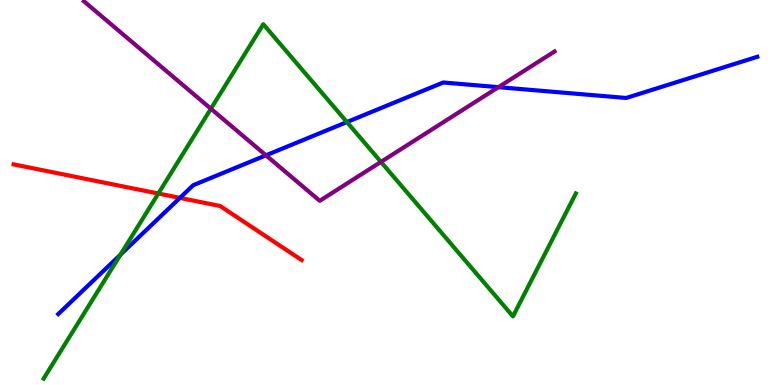[{'lines': ['blue', 'red'], 'intersections': [{'x': 2.32, 'y': 4.86}]}, {'lines': ['green', 'red'], 'intersections': [{'x': 2.04, 'y': 4.97}]}, {'lines': ['purple', 'red'], 'intersections': []}, {'lines': ['blue', 'green'], 'intersections': [{'x': 1.55, 'y': 3.39}, {'x': 4.48, 'y': 6.83}]}, {'lines': ['blue', 'purple'], 'intersections': [{'x': 3.43, 'y': 5.97}, {'x': 6.43, 'y': 7.74}]}, {'lines': ['green', 'purple'], 'intersections': [{'x': 2.72, 'y': 7.18}, {'x': 4.92, 'y': 5.79}]}]